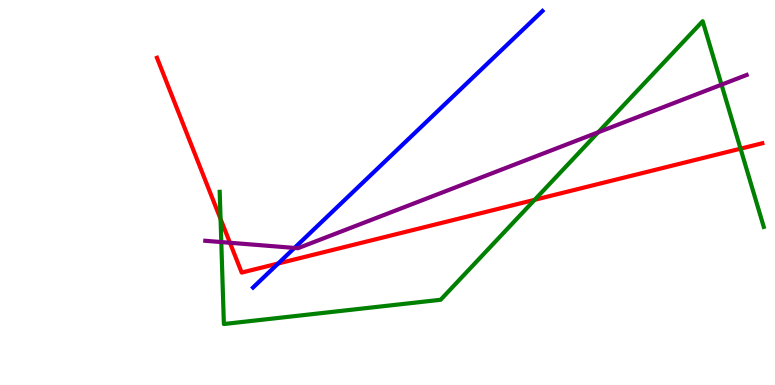[{'lines': ['blue', 'red'], 'intersections': [{'x': 3.59, 'y': 3.16}]}, {'lines': ['green', 'red'], 'intersections': [{'x': 2.85, 'y': 4.31}, {'x': 6.9, 'y': 4.81}, {'x': 9.56, 'y': 6.14}]}, {'lines': ['purple', 'red'], 'intersections': [{'x': 2.97, 'y': 3.69}]}, {'lines': ['blue', 'green'], 'intersections': []}, {'lines': ['blue', 'purple'], 'intersections': [{'x': 3.8, 'y': 3.56}]}, {'lines': ['green', 'purple'], 'intersections': [{'x': 2.86, 'y': 3.71}, {'x': 7.72, 'y': 6.56}, {'x': 9.31, 'y': 7.8}]}]